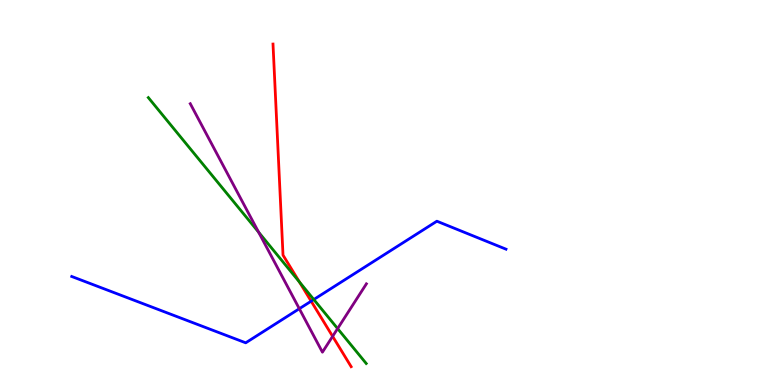[{'lines': ['blue', 'red'], 'intersections': [{'x': 4.01, 'y': 2.18}]}, {'lines': ['green', 'red'], 'intersections': [{'x': 3.86, 'y': 2.68}]}, {'lines': ['purple', 'red'], 'intersections': [{'x': 4.29, 'y': 1.26}]}, {'lines': ['blue', 'green'], 'intersections': [{'x': 4.05, 'y': 2.22}]}, {'lines': ['blue', 'purple'], 'intersections': [{'x': 3.86, 'y': 1.98}]}, {'lines': ['green', 'purple'], 'intersections': [{'x': 3.34, 'y': 3.97}, {'x': 4.36, 'y': 1.47}]}]